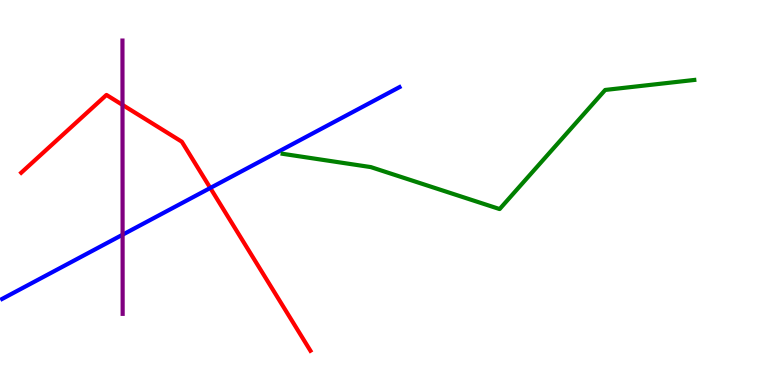[{'lines': ['blue', 'red'], 'intersections': [{'x': 2.71, 'y': 5.12}]}, {'lines': ['green', 'red'], 'intersections': []}, {'lines': ['purple', 'red'], 'intersections': [{'x': 1.58, 'y': 7.28}]}, {'lines': ['blue', 'green'], 'intersections': []}, {'lines': ['blue', 'purple'], 'intersections': [{'x': 1.58, 'y': 3.9}]}, {'lines': ['green', 'purple'], 'intersections': []}]